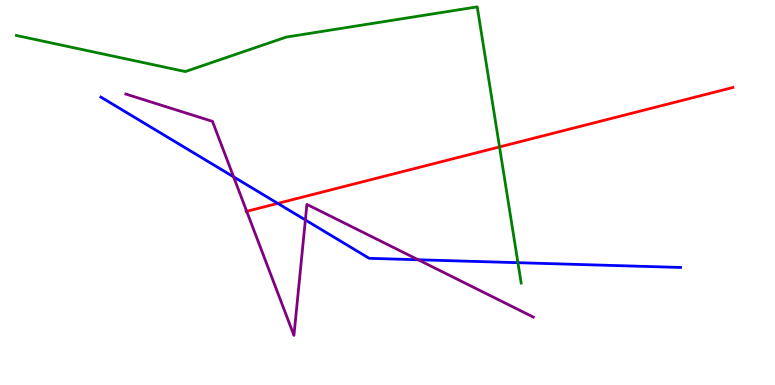[{'lines': ['blue', 'red'], 'intersections': [{'x': 3.58, 'y': 4.72}]}, {'lines': ['green', 'red'], 'intersections': [{'x': 6.45, 'y': 6.18}]}, {'lines': ['purple', 'red'], 'intersections': [{'x': 3.18, 'y': 4.51}]}, {'lines': ['blue', 'green'], 'intersections': [{'x': 6.68, 'y': 3.18}]}, {'lines': ['blue', 'purple'], 'intersections': [{'x': 3.01, 'y': 5.41}, {'x': 3.94, 'y': 4.29}, {'x': 5.4, 'y': 3.25}]}, {'lines': ['green', 'purple'], 'intersections': []}]